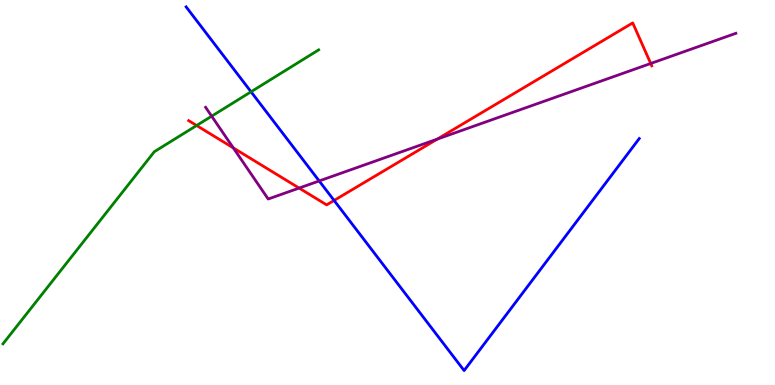[{'lines': ['blue', 'red'], 'intersections': [{'x': 4.31, 'y': 4.79}]}, {'lines': ['green', 'red'], 'intersections': [{'x': 2.54, 'y': 6.74}]}, {'lines': ['purple', 'red'], 'intersections': [{'x': 3.01, 'y': 6.16}, {'x': 3.86, 'y': 5.12}, {'x': 5.64, 'y': 6.39}, {'x': 8.4, 'y': 8.35}]}, {'lines': ['blue', 'green'], 'intersections': [{'x': 3.24, 'y': 7.62}]}, {'lines': ['blue', 'purple'], 'intersections': [{'x': 4.12, 'y': 5.3}]}, {'lines': ['green', 'purple'], 'intersections': [{'x': 2.73, 'y': 6.98}]}]